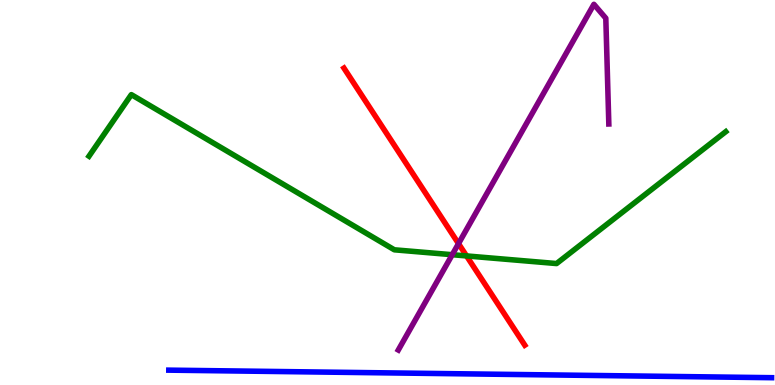[{'lines': ['blue', 'red'], 'intersections': []}, {'lines': ['green', 'red'], 'intersections': [{'x': 6.02, 'y': 3.35}]}, {'lines': ['purple', 'red'], 'intersections': [{'x': 5.92, 'y': 3.67}]}, {'lines': ['blue', 'green'], 'intersections': []}, {'lines': ['blue', 'purple'], 'intersections': []}, {'lines': ['green', 'purple'], 'intersections': [{'x': 5.84, 'y': 3.38}]}]